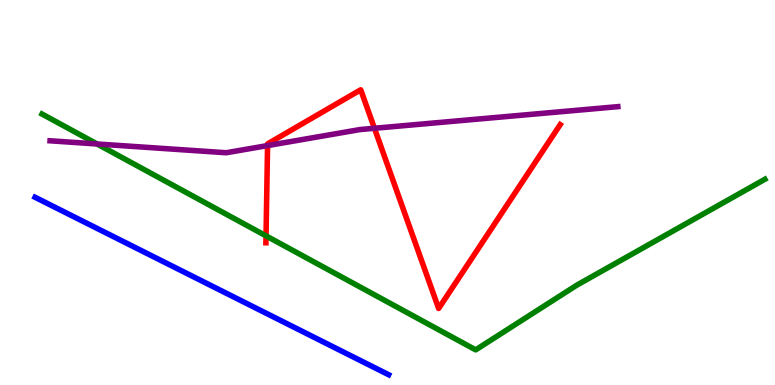[{'lines': ['blue', 'red'], 'intersections': []}, {'lines': ['green', 'red'], 'intersections': [{'x': 3.43, 'y': 3.87}]}, {'lines': ['purple', 'red'], 'intersections': [{'x': 3.45, 'y': 6.22}, {'x': 4.83, 'y': 6.67}]}, {'lines': ['blue', 'green'], 'intersections': []}, {'lines': ['blue', 'purple'], 'intersections': []}, {'lines': ['green', 'purple'], 'intersections': [{'x': 1.25, 'y': 6.26}]}]